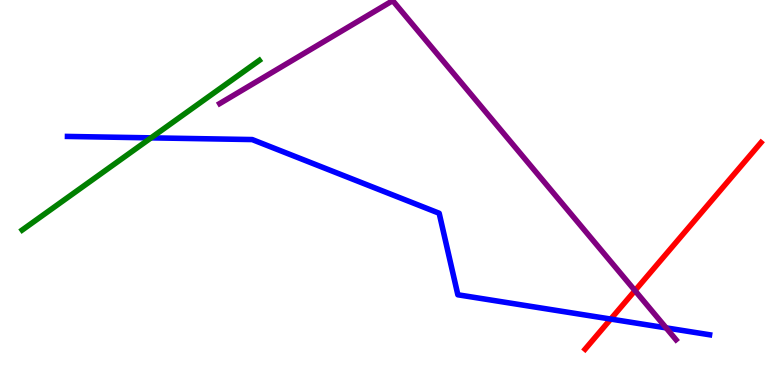[{'lines': ['blue', 'red'], 'intersections': [{'x': 7.88, 'y': 1.71}]}, {'lines': ['green', 'red'], 'intersections': []}, {'lines': ['purple', 'red'], 'intersections': [{'x': 8.19, 'y': 2.45}]}, {'lines': ['blue', 'green'], 'intersections': [{'x': 1.95, 'y': 6.42}]}, {'lines': ['blue', 'purple'], 'intersections': [{'x': 8.6, 'y': 1.48}]}, {'lines': ['green', 'purple'], 'intersections': []}]